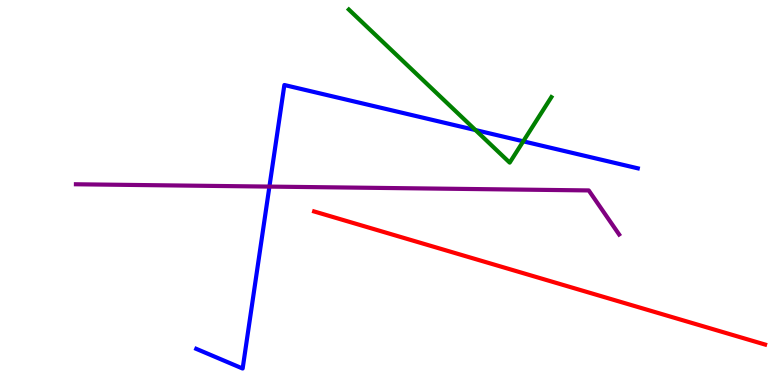[{'lines': ['blue', 'red'], 'intersections': []}, {'lines': ['green', 'red'], 'intersections': []}, {'lines': ['purple', 'red'], 'intersections': []}, {'lines': ['blue', 'green'], 'intersections': [{'x': 6.14, 'y': 6.62}, {'x': 6.75, 'y': 6.33}]}, {'lines': ['blue', 'purple'], 'intersections': [{'x': 3.48, 'y': 5.15}]}, {'lines': ['green', 'purple'], 'intersections': []}]